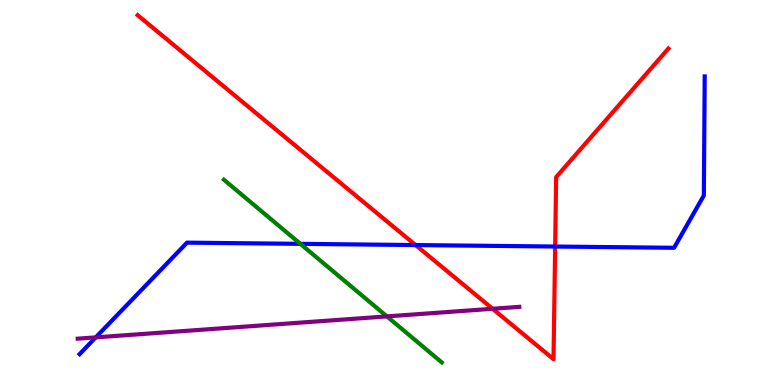[{'lines': ['blue', 'red'], 'intersections': [{'x': 5.36, 'y': 3.63}, {'x': 7.16, 'y': 3.6}]}, {'lines': ['green', 'red'], 'intersections': []}, {'lines': ['purple', 'red'], 'intersections': [{'x': 6.36, 'y': 1.98}]}, {'lines': ['blue', 'green'], 'intersections': [{'x': 3.88, 'y': 3.67}]}, {'lines': ['blue', 'purple'], 'intersections': [{'x': 1.24, 'y': 1.24}]}, {'lines': ['green', 'purple'], 'intersections': [{'x': 4.99, 'y': 1.78}]}]